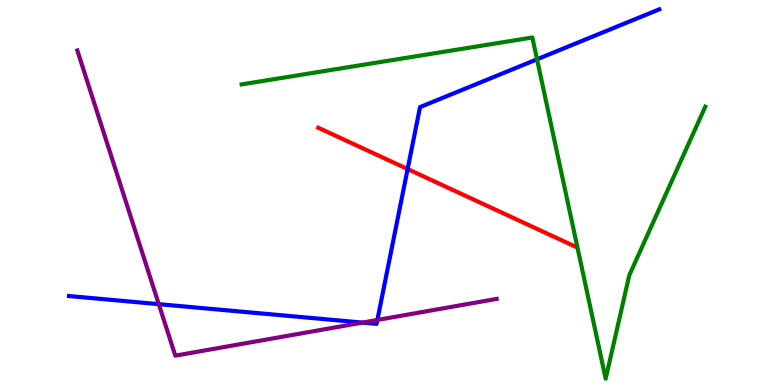[{'lines': ['blue', 'red'], 'intersections': [{'x': 5.26, 'y': 5.61}]}, {'lines': ['green', 'red'], 'intersections': []}, {'lines': ['purple', 'red'], 'intersections': []}, {'lines': ['blue', 'green'], 'intersections': [{'x': 6.93, 'y': 8.46}]}, {'lines': ['blue', 'purple'], 'intersections': [{'x': 2.05, 'y': 2.1}, {'x': 4.68, 'y': 1.62}, {'x': 4.87, 'y': 1.69}]}, {'lines': ['green', 'purple'], 'intersections': []}]